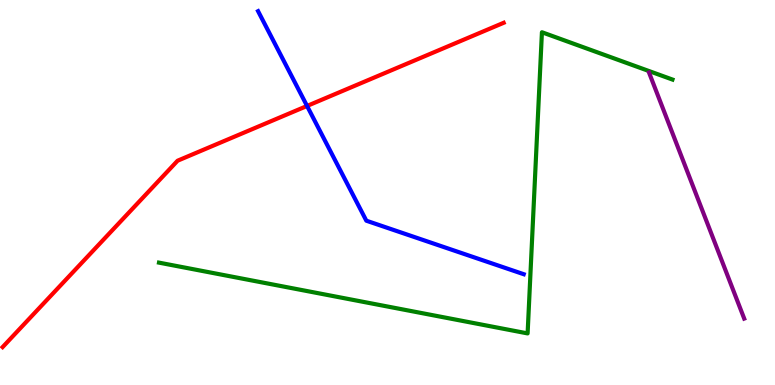[{'lines': ['blue', 'red'], 'intersections': [{'x': 3.96, 'y': 7.25}]}, {'lines': ['green', 'red'], 'intersections': []}, {'lines': ['purple', 'red'], 'intersections': []}, {'lines': ['blue', 'green'], 'intersections': []}, {'lines': ['blue', 'purple'], 'intersections': []}, {'lines': ['green', 'purple'], 'intersections': []}]